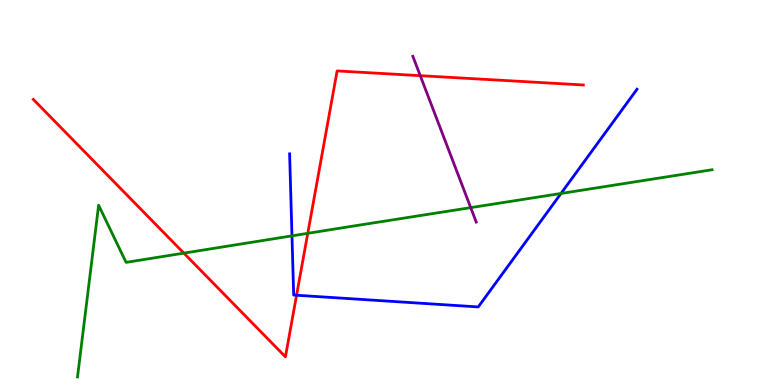[{'lines': ['blue', 'red'], 'intersections': [{'x': 3.83, 'y': 2.33}]}, {'lines': ['green', 'red'], 'intersections': [{'x': 2.37, 'y': 3.43}, {'x': 3.97, 'y': 3.94}]}, {'lines': ['purple', 'red'], 'intersections': [{'x': 5.42, 'y': 8.03}]}, {'lines': ['blue', 'green'], 'intersections': [{'x': 3.77, 'y': 3.87}, {'x': 7.24, 'y': 4.97}]}, {'lines': ['blue', 'purple'], 'intersections': []}, {'lines': ['green', 'purple'], 'intersections': [{'x': 6.07, 'y': 4.61}]}]